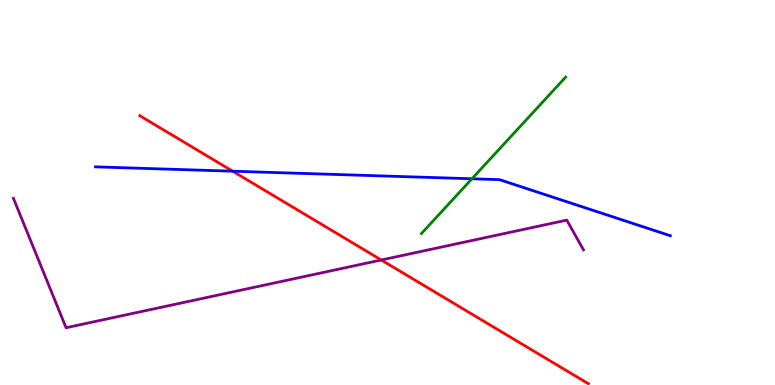[{'lines': ['blue', 'red'], 'intersections': [{'x': 3.0, 'y': 5.55}]}, {'lines': ['green', 'red'], 'intersections': []}, {'lines': ['purple', 'red'], 'intersections': [{'x': 4.92, 'y': 3.25}]}, {'lines': ['blue', 'green'], 'intersections': [{'x': 6.09, 'y': 5.36}]}, {'lines': ['blue', 'purple'], 'intersections': []}, {'lines': ['green', 'purple'], 'intersections': []}]